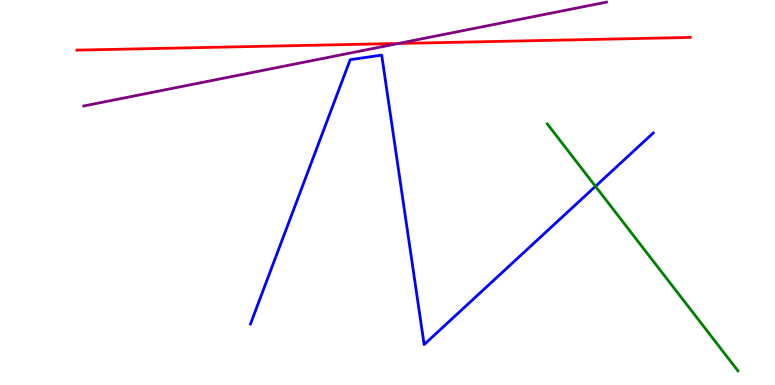[{'lines': ['blue', 'red'], 'intersections': []}, {'lines': ['green', 'red'], 'intersections': []}, {'lines': ['purple', 'red'], 'intersections': [{'x': 5.14, 'y': 8.87}]}, {'lines': ['blue', 'green'], 'intersections': [{'x': 7.68, 'y': 5.16}]}, {'lines': ['blue', 'purple'], 'intersections': []}, {'lines': ['green', 'purple'], 'intersections': []}]